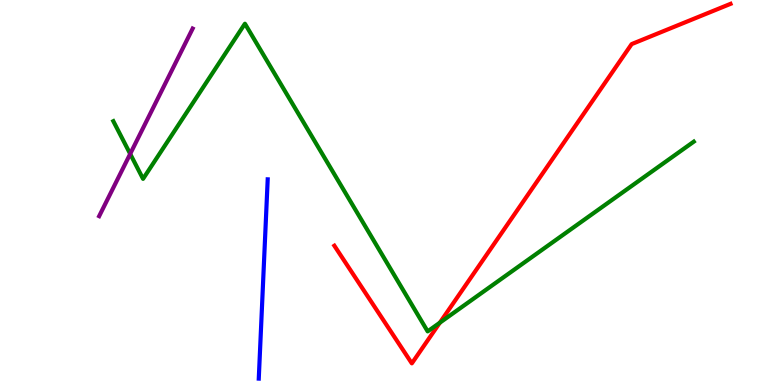[{'lines': ['blue', 'red'], 'intersections': []}, {'lines': ['green', 'red'], 'intersections': [{'x': 5.68, 'y': 1.62}]}, {'lines': ['purple', 'red'], 'intersections': []}, {'lines': ['blue', 'green'], 'intersections': []}, {'lines': ['blue', 'purple'], 'intersections': []}, {'lines': ['green', 'purple'], 'intersections': [{'x': 1.68, 'y': 6.0}]}]